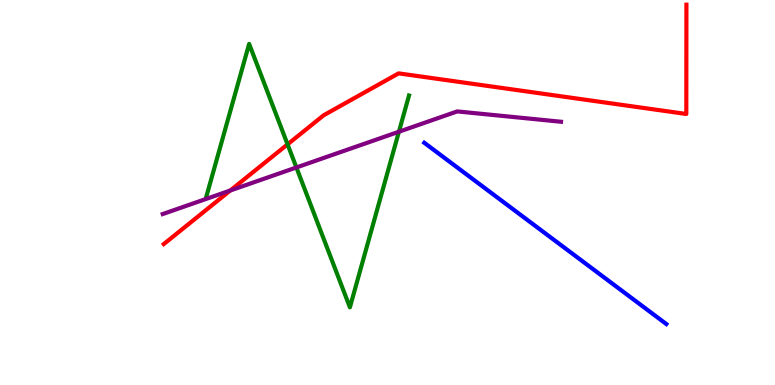[{'lines': ['blue', 'red'], 'intersections': []}, {'lines': ['green', 'red'], 'intersections': [{'x': 3.71, 'y': 6.25}]}, {'lines': ['purple', 'red'], 'intersections': [{'x': 2.97, 'y': 5.05}]}, {'lines': ['blue', 'green'], 'intersections': []}, {'lines': ['blue', 'purple'], 'intersections': []}, {'lines': ['green', 'purple'], 'intersections': [{'x': 3.82, 'y': 5.65}, {'x': 5.15, 'y': 6.58}]}]